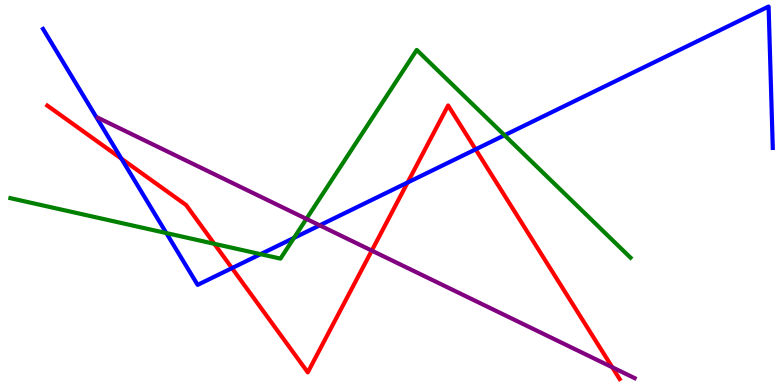[{'lines': ['blue', 'red'], 'intersections': [{'x': 1.57, 'y': 5.88}, {'x': 2.99, 'y': 3.04}, {'x': 5.26, 'y': 5.26}, {'x': 6.14, 'y': 6.12}]}, {'lines': ['green', 'red'], 'intersections': [{'x': 2.77, 'y': 3.67}]}, {'lines': ['purple', 'red'], 'intersections': [{'x': 4.8, 'y': 3.49}, {'x': 7.9, 'y': 0.46}]}, {'lines': ['blue', 'green'], 'intersections': [{'x': 2.15, 'y': 3.95}, {'x': 3.36, 'y': 3.4}, {'x': 3.79, 'y': 3.82}, {'x': 6.51, 'y': 6.49}]}, {'lines': ['blue', 'purple'], 'intersections': [{'x': 4.13, 'y': 4.15}]}, {'lines': ['green', 'purple'], 'intersections': [{'x': 3.95, 'y': 4.31}]}]